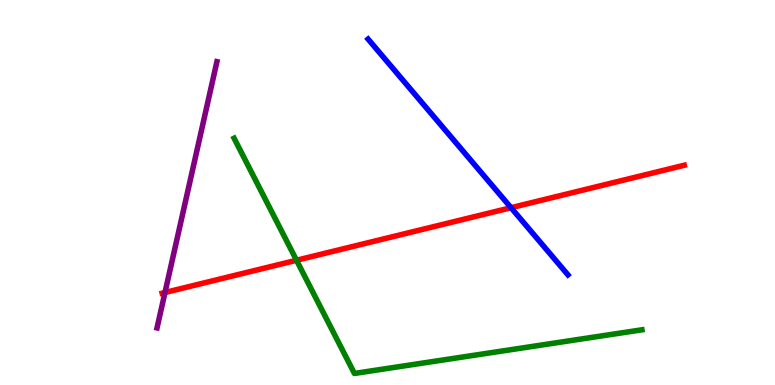[{'lines': ['blue', 'red'], 'intersections': [{'x': 6.59, 'y': 4.61}]}, {'lines': ['green', 'red'], 'intersections': [{'x': 3.83, 'y': 3.24}]}, {'lines': ['purple', 'red'], 'intersections': [{'x': 2.13, 'y': 2.4}]}, {'lines': ['blue', 'green'], 'intersections': []}, {'lines': ['blue', 'purple'], 'intersections': []}, {'lines': ['green', 'purple'], 'intersections': []}]